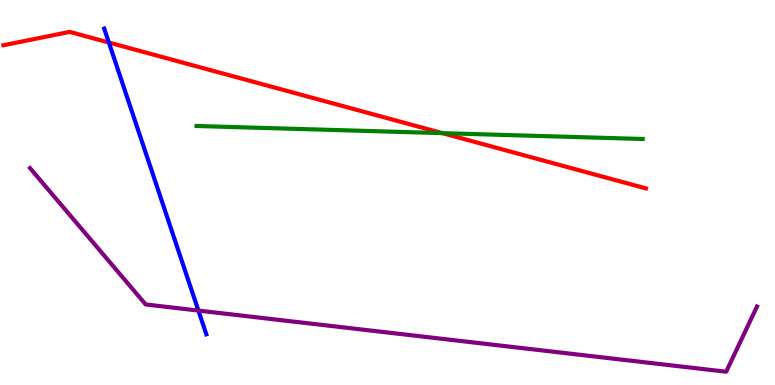[{'lines': ['blue', 'red'], 'intersections': [{'x': 1.4, 'y': 8.9}]}, {'lines': ['green', 'red'], 'intersections': [{'x': 5.71, 'y': 6.54}]}, {'lines': ['purple', 'red'], 'intersections': []}, {'lines': ['blue', 'green'], 'intersections': []}, {'lines': ['blue', 'purple'], 'intersections': [{'x': 2.56, 'y': 1.93}]}, {'lines': ['green', 'purple'], 'intersections': []}]